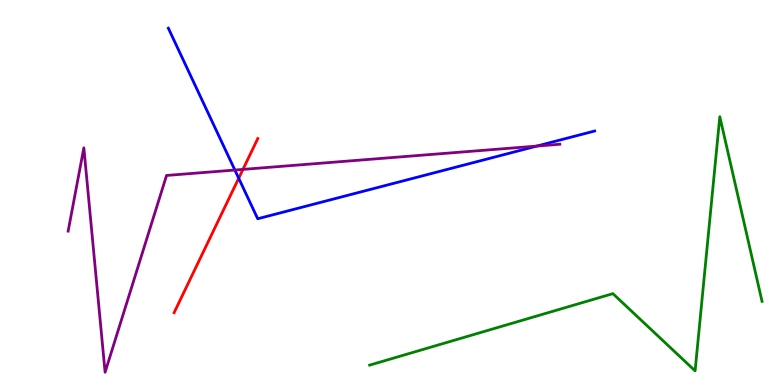[{'lines': ['blue', 'red'], 'intersections': [{'x': 3.08, 'y': 5.37}]}, {'lines': ['green', 'red'], 'intersections': []}, {'lines': ['purple', 'red'], 'intersections': [{'x': 3.14, 'y': 5.6}]}, {'lines': ['blue', 'green'], 'intersections': []}, {'lines': ['blue', 'purple'], 'intersections': [{'x': 3.03, 'y': 5.58}, {'x': 6.93, 'y': 6.21}]}, {'lines': ['green', 'purple'], 'intersections': []}]